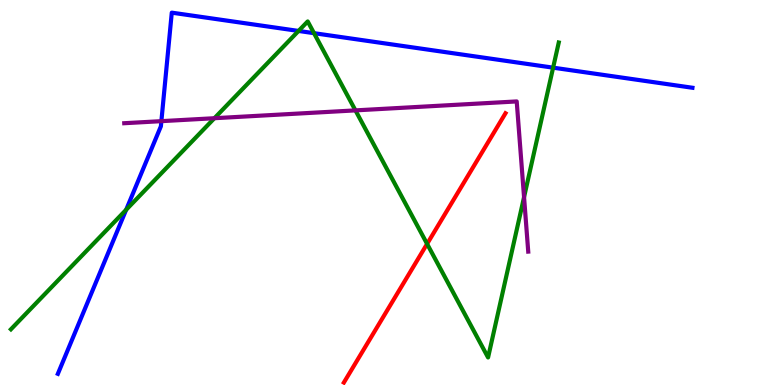[{'lines': ['blue', 'red'], 'intersections': []}, {'lines': ['green', 'red'], 'intersections': [{'x': 5.51, 'y': 3.67}]}, {'lines': ['purple', 'red'], 'intersections': []}, {'lines': ['blue', 'green'], 'intersections': [{'x': 1.63, 'y': 4.55}, {'x': 3.85, 'y': 9.2}, {'x': 4.05, 'y': 9.14}, {'x': 7.14, 'y': 8.24}]}, {'lines': ['blue', 'purple'], 'intersections': [{'x': 2.08, 'y': 6.85}]}, {'lines': ['green', 'purple'], 'intersections': [{'x': 2.77, 'y': 6.93}, {'x': 4.59, 'y': 7.13}, {'x': 6.76, 'y': 4.88}]}]